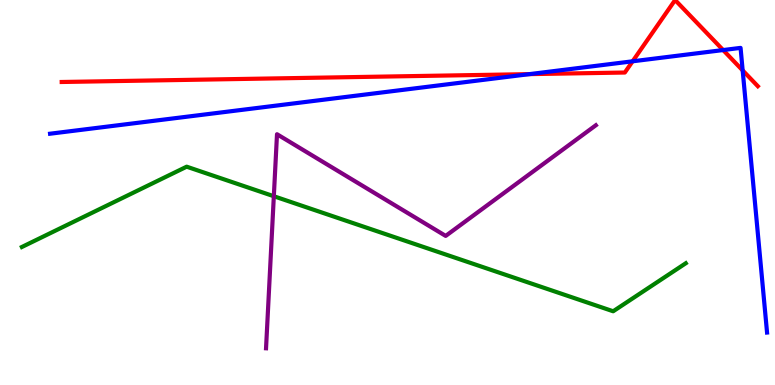[{'lines': ['blue', 'red'], 'intersections': [{'x': 6.83, 'y': 8.07}, {'x': 8.16, 'y': 8.41}, {'x': 9.33, 'y': 8.7}, {'x': 9.58, 'y': 8.17}]}, {'lines': ['green', 'red'], 'intersections': []}, {'lines': ['purple', 'red'], 'intersections': []}, {'lines': ['blue', 'green'], 'intersections': []}, {'lines': ['blue', 'purple'], 'intersections': []}, {'lines': ['green', 'purple'], 'intersections': [{'x': 3.53, 'y': 4.9}]}]